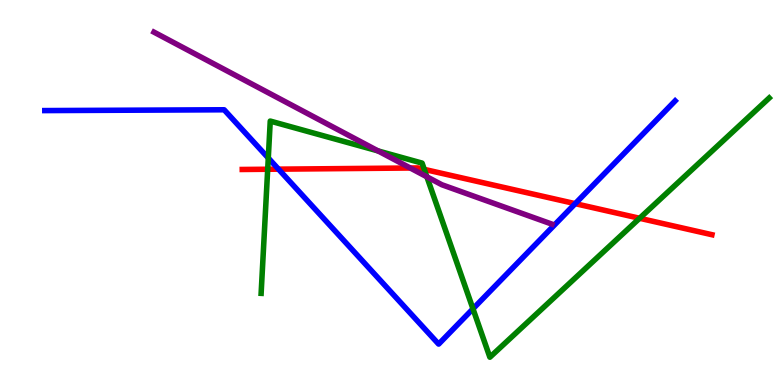[{'lines': ['blue', 'red'], 'intersections': [{'x': 3.59, 'y': 5.61}, {'x': 7.42, 'y': 4.71}]}, {'lines': ['green', 'red'], 'intersections': [{'x': 3.45, 'y': 5.6}, {'x': 5.47, 'y': 5.6}, {'x': 8.25, 'y': 4.33}]}, {'lines': ['purple', 'red'], 'intersections': [{'x': 5.29, 'y': 5.64}]}, {'lines': ['blue', 'green'], 'intersections': [{'x': 3.46, 'y': 5.9}, {'x': 6.1, 'y': 1.98}]}, {'lines': ['blue', 'purple'], 'intersections': []}, {'lines': ['green', 'purple'], 'intersections': [{'x': 4.88, 'y': 6.08}, {'x': 5.51, 'y': 5.41}]}]